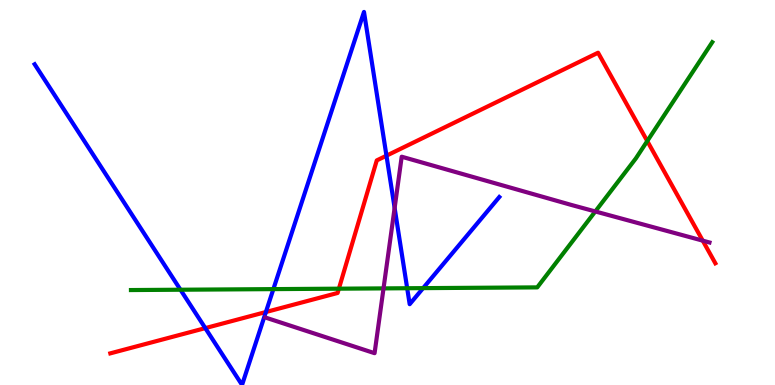[{'lines': ['blue', 'red'], 'intersections': [{'x': 2.65, 'y': 1.48}, {'x': 3.43, 'y': 1.9}, {'x': 4.99, 'y': 5.96}]}, {'lines': ['green', 'red'], 'intersections': [{'x': 4.37, 'y': 2.5}, {'x': 8.35, 'y': 6.34}]}, {'lines': ['purple', 'red'], 'intersections': [{'x': 9.07, 'y': 3.75}]}, {'lines': ['blue', 'green'], 'intersections': [{'x': 2.33, 'y': 2.47}, {'x': 3.53, 'y': 2.49}, {'x': 5.25, 'y': 2.51}, {'x': 5.46, 'y': 2.52}]}, {'lines': ['blue', 'purple'], 'intersections': [{'x': 5.09, 'y': 4.6}]}, {'lines': ['green', 'purple'], 'intersections': [{'x': 4.95, 'y': 2.51}, {'x': 7.68, 'y': 4.51}]}]